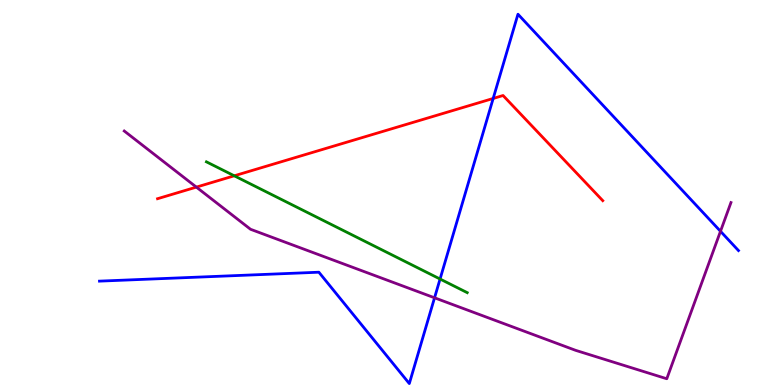[{'lines': ['blue', 'red'], 'intersections': [{'x': 6.36, 'y': 7.44}]}, {'lines': ['green', 'red'], 'intersections': [{'x': 3.02, 'y': 5.43}]}, {'lines': ['purple', 'red'], 'intersections': [{'x': 2.53, 'y': 5.14}]}, {'lines': ['blue', 'green'], 'intersections': [{'x': 5.68, 'y': 2.75}]}, {'lines': ['blue', 'purple'], 'intersections': [{'x': 5.61, 'y': 2.26}, {'x': 9.3, 'y': 3.99}]}, {'lines': ['green', 'purple'], 'intersections': []}]